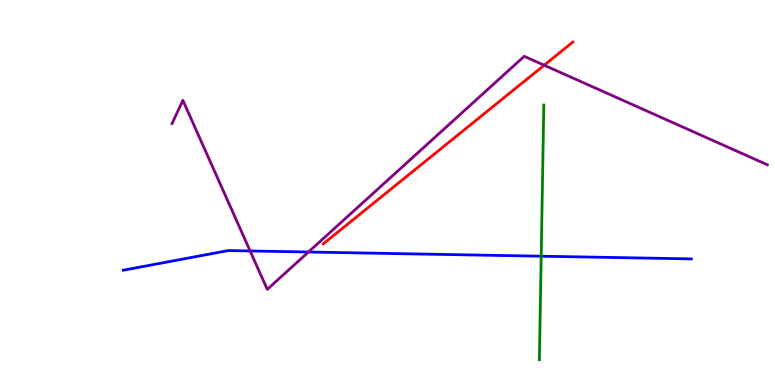[{'lines': ['blue', 'red'], 'intersections': []}, {'lines': ['green', 'red'], 'intersections': []}, {'lines': ['purple', 'red'], 'intersections': [{'x': 7.02, 'y': 8.31}]}, {'lines': ['blue', 'green'], 'intersections': [{'x': 6.98, 'y': 3.35}]}, {'lines': ['blue', 'purple'], 'intersections': [{'x': 3.23, 'y': 3.48}, {'x': 3.98, 'y': 3.45}]}, {'lines': ['green', 'purple'], 'intersections': []}]